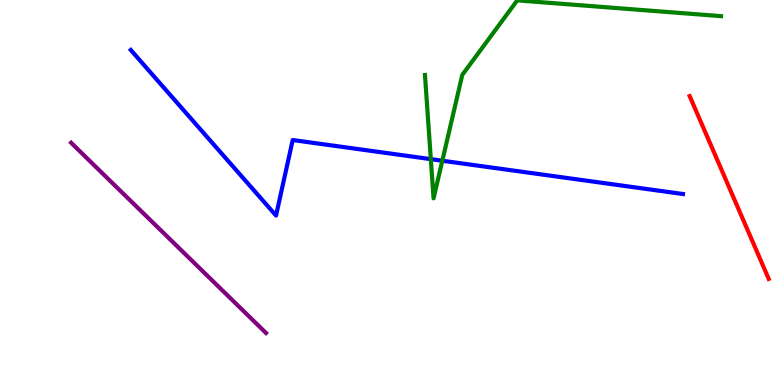[{'lines': ['blue', 'red'], 'intersections': []}, {'lines': ['green', 'red'], 'intersections': []}, {'lines': ['purple', 'red'], 'intersections': []}, {'lines': ['blue', 'green'], 'intersections': [{'x': 5.56, 'y': 5.87}, {'x': 5.71, 'y': 5.83}]}, {'lines': ['blue', 'purple'], 'intersections': []}, {'lines': ['green', 'purple'], 'intersections': []}]